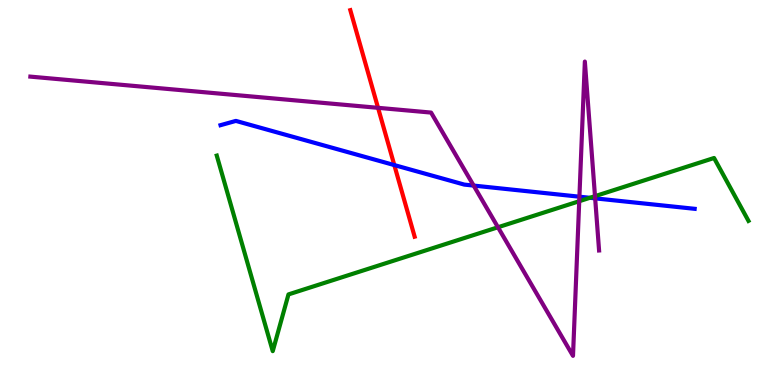[{'lines': ['blue', 'red'], 'intersections': [{'x': 5.09, 'y': 5.71}]}, {'lines': ['green', 'red'], 'intersections': []}, {'lines': ['purple', 'red'], 'intersections': [{'x': 4.88, 'y': 7.2}]}, {'lines': ['blue', 'green'], 'intersections': [{'x': 7.61, 'y': 4.86}]}, {'lines': ['blue', 'purple'], 'intersections': [{'x': 6.11, 'y': 5.18}, {'x': 7.48, 'y': 4.89}, {'x': 7.68, 'y': 4.85}]}, {'lines': ['green', 'purple'], 'intersections': [{'x': 6.43, 'y': 4.1}, {'x': 7.47, 'y': 4.77}, {'x': 7.68, 'y': 4.9}]}]